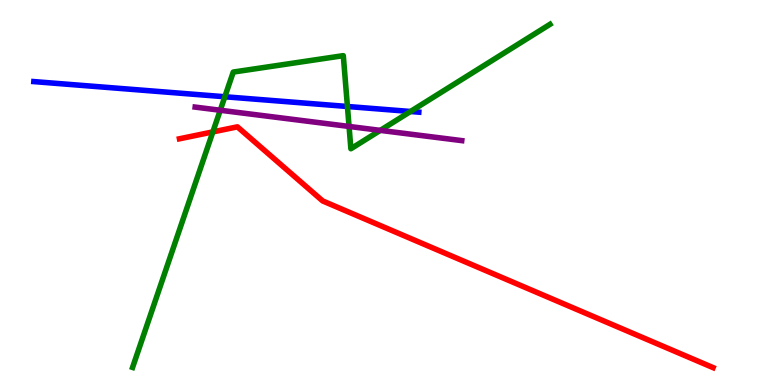[{'lines': ['blue', 'red'], 'intersections': []}, {'lines': ['green', 'red'], 'intersections': [{'x': 2.75, 'y': 6.57}]}, {'lines': ['purple', 'red'], 'intersections': []}, {'lines': ['blue', 'green'], 'intersections': [{'x': 2.9, 'y': 7.49}, {'x': 4.48, 'y': 7.23}, {'x': 5.3, 'y': 7.1}]}, {'lines': ['blue', 'purple'], 'intersections': []}, {'lines': ['green', 'purple'], 'intersections': [{'x': 2.84, 'y': 7.14}, {'x': 4.5, 'y': 6.72}, {'x': 4.91, 'y': 6.61}]}]